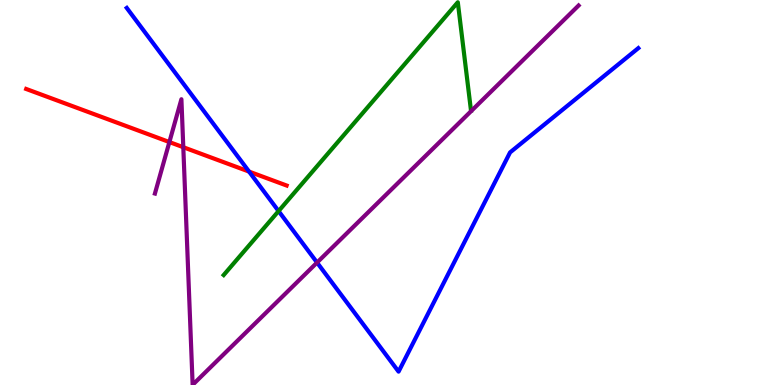[{'lines': ['blue', 'red'], 'intersections': [{'x': 3.21, 'y': 5.54}]}, {'lines': ['green', 'red'], 'intersections': []}, {'lines': ['purple', 'red'], 'intersections': [{'x': 2.19, 'y': 6.31}, {'x': 2.37, 'y': 6.18}]}, {'lines': ['blue', 'green'], 'intersections': [{'x': 3.59, 'y': 4.52}]}, {'lines': ['blue', 'purple'], 'intersections': [{'x': 4.09, 'y': 3.18}]}, {'lines': ['green', 'purple'], 'intersections': []}]